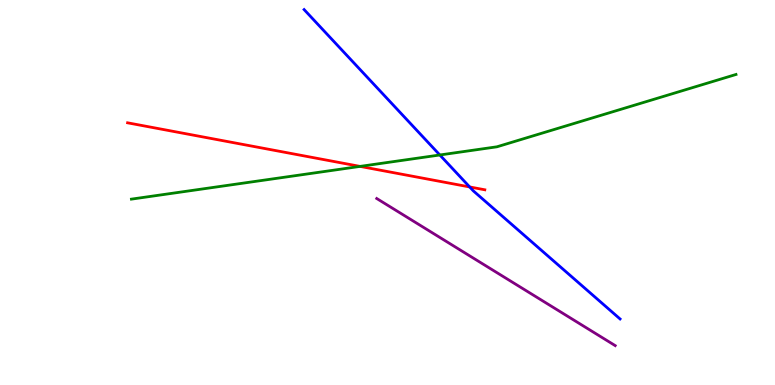[{'lines': ['blue', 'red'], 'intersections': [{'x': 6.06, 'y': 5.14}]}, {'lines': ['green', 'red'], 'intersections': [{'x': 4.65, 'y': 5.68}]}, {'lines': ['purple', 'red'], 'intersections': []}, {'lines': ['blue', 'green'], 'intersections': [{'x': 5.68, 'y': 5.97}]}, {'lines': ['blue', 'purple'], 'intersections': []}, {'lines': ['green', 'purple'], 'intersections': []}]